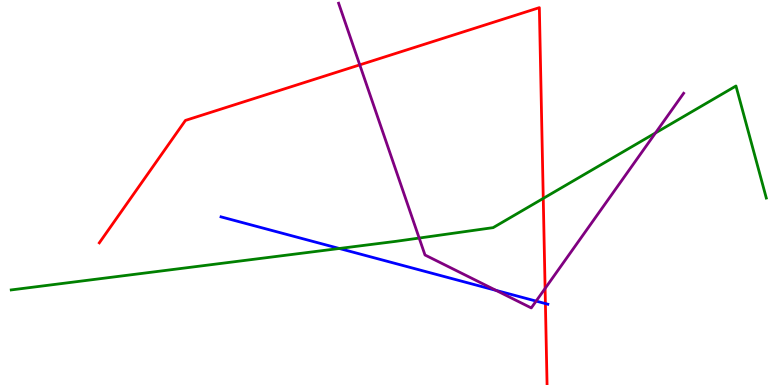[{'lines': ['blue', 'red'], 'intersections': [{'x': 7.04, 'y': 2.11}]}, {'lines': ['green', 'red'], 'intersections': [{'x': 7.01, 'y': 4.85}]}, {'lines': ['purple', 'red'], 'intersections': [{'x': 4.64, 'y': 8.31}, {'x': 7.03, 'y': 2.51}]}, {'lines': ['blue', 'green'], 'intersections': [{'x': 4.38, 'y': 3.55}]}, {'lines': ['blue', 'purple'], 'intersections': [{'x': 6.4, 'y': 2.46}, {'x': 6.92, 'y': 2.18}]}, {'lines': ['green', 'purple'], 'intersections': [{'x': 5.41, 'y': 3.82}, {'x': 8.46, 'y': 6.55}]}]